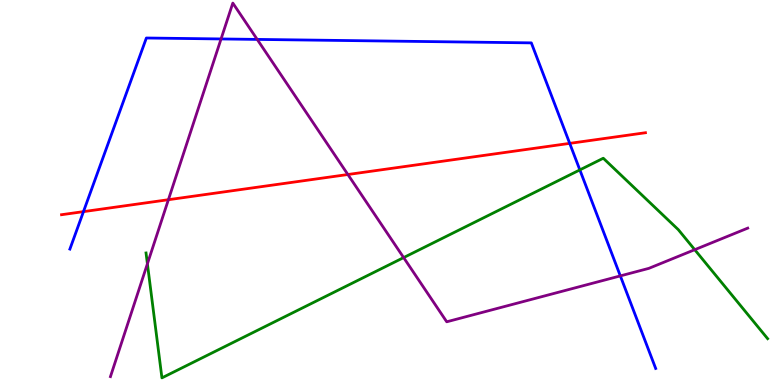[{'lines': ['blue', 'red'], 'intersections': [{'x': 1.08, 'y': 4.5}, {'x': 7.35, 'y': 6.28}]}, {'lines': ['green', 'red'], 'intersections': []}, {'lines': ['purple', 'red'], 'intersections': [{'x': 2.17, 'y': 4.81}, {'x': 4.49, 'y': 5.47}]}, {'lines': ['blue', 'green'], 'intersections': [{'x': 7.48, 'y': 5.59}]}, {'lines': ['blue', 'purple'], 'intersections': [{'x': 2.85, 'y': 8.99}, {'x': 3.32, 'y': 8.98}, {'x': 8.0, 'y': 2.83}]}, {'lines': ['green', 'purple'], 'intersections': [{'x': 1.9, 'y': 3.15}, {'x': 5.21, 'y': 3.31}, {'x': 8.96, 'y': 3.51}]}]